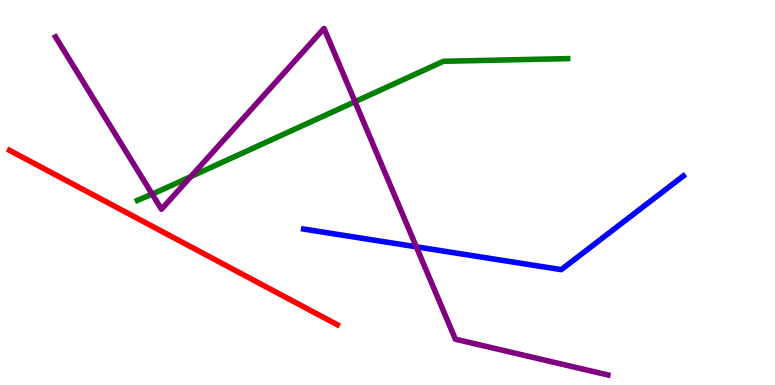[{'lines': ['blue', 'red'], 'intersections': []}, {'lines': ['green', 'red'], 'intersections': []}, {'lines': ['purple', 'red'], 'intersections': []}, {'lines': ['blue', 'green'], 'intersections': []}, {'lines': ['blue', 'purple'], 'intersections': [{'x': 5.37, 'y': 3.59}]}, {'lines': ['green', 'purple'], 'intersections': [{'x': 1.96, 'y': 4.96}, {'x': 2.46, 'y': 5.41}, {'x': 4.58, 'y': 7.36}]}]